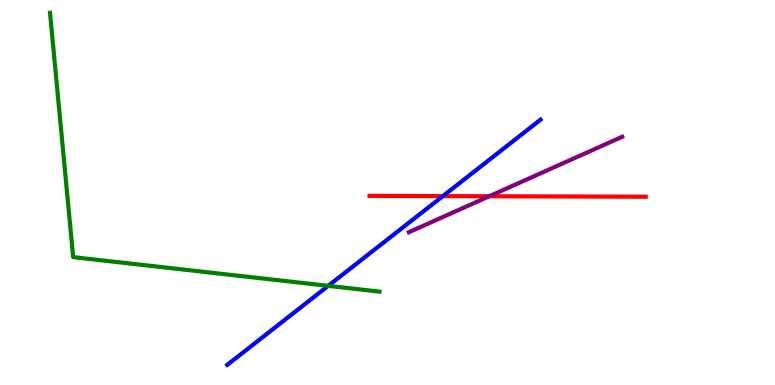[{'lines': ['blue', 'red'], 'intersections': [{'x': 5.71, 'y': 4.91}]}, {'lines': ['green', 'red'], 'intersections': []}, {'lines': ['purple', 'red'], 'intersections': [{'x': 6.31, 'y': 4.9}]}, {'lines': ['blue', 'green'], 'intersections': [{'x': 4.24, 'y': 2.58}]}, {'lines': ['blue', 'purple'], 'intersections': []}, {'lines': ['green', 'purple'], 'intersections': []}]